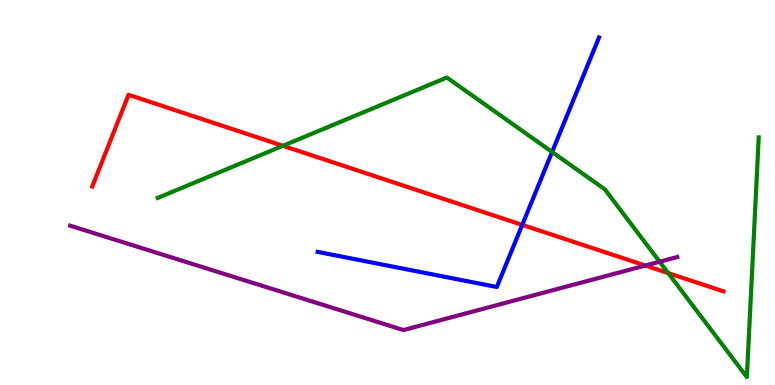[{'lines': ['blue', 'red'], 'intersections': [{'x': 6.74, 'y': 4.16}]}, {'lines': ['green', 'red'], 'intersections': [{'x': 3.65, 'y': 6.21}, {'x': 8.62, 'y': 2.91}]}, {'lines': ['purple', 'red'], 'intersections': [{'x': 8.33, 'y': 3.1}]}, {'lines': ['blue', 'green'], 'intersections': [{'x': 7.12, 'y': 6.05}]}, {'lines': ['blue', 'purple'], 'intersections': []}, {'lines': ['green', 'purple'], 'intersections': [{'x': 8.51, 'y': 3.2}]}]